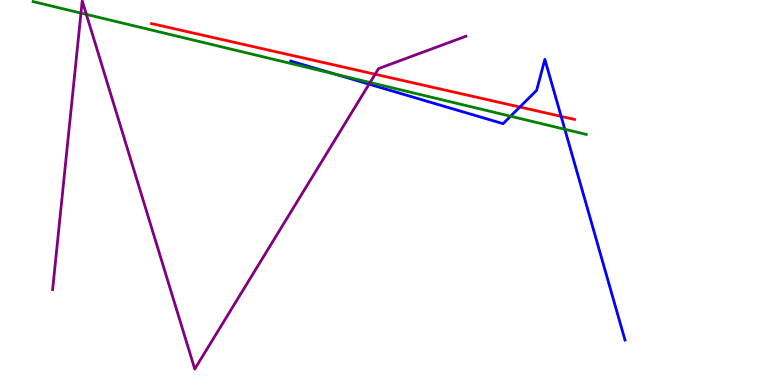[{'lines': ['blue', 'red'], 'intersections': [{'x': 6.71, 'y': 7.22}, {'x': 7.24, 'y': 6.98}]}, {'lines': ['green', 'red'], 'intersections': []}, {'lines': ['purple', 'red'], 'intersections': [{'x': 4.84, 'y': 8.07}]}, {'lines': ['blue', 'green'], 'intersections': [{'x': 4.32, 'y': 8.08}, {'x': 6.59, 'y': 6.98}, {'x': 7.29, 'y': 6.64}]}, {'lines': ['blue', 'purple'], 'intersections': [{'x': 4.76, 'y': 7.81}]}, {'lines': ['green', 'purple'], 'intersections': [{'x': 1.04, 'y': 9.66}, {'x': 1.11, 'y': 9.63}, {'x': 4.78, 'y': 7.86}]}]